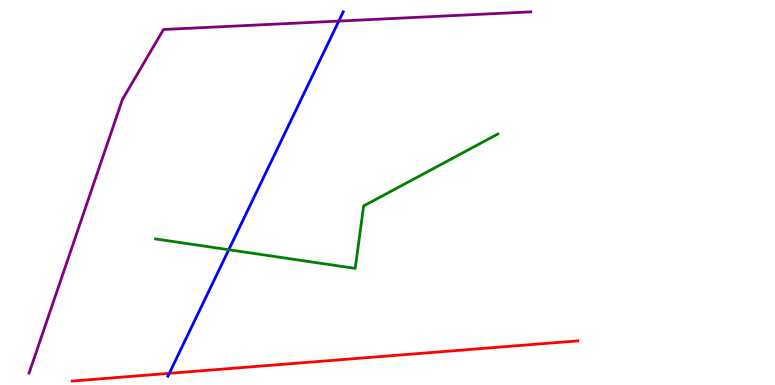[{'lines': ['blue', 'red'], 'intersections': [{'x': 2.18, 'y': 0.303}]}, {'lines': ['green', 'red'], 'intersections': []}, {'lines': ['purple', 'red'], 'intersections': []}, {'lines': ['blue', 'green'], 'intersections': [{'x': 2.95, 'y': 3.51}]}, {'lines': ['blue', 'purple'], 'intersections': [{'x': 4.37, 'y': 9.45}]}, {'lines': ['green', 'purple'], 'intersections': []}]